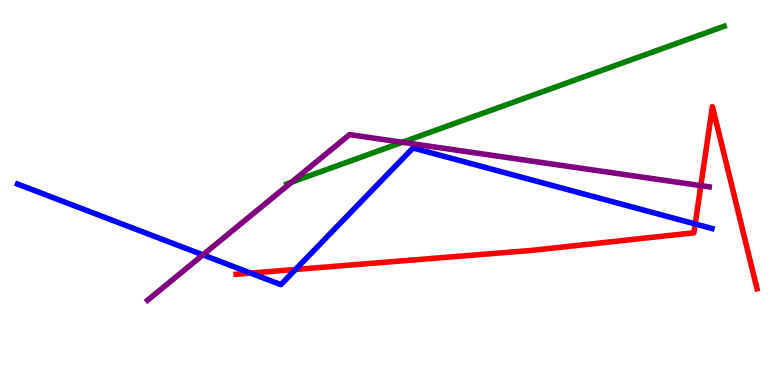[{'lines': ['blue', 'red'], 'intersections': [{'x': 3.23, 'y': 2.91}, {'x': 3.81, 'y': 3.0}, {'x': 8.97, 'y': 4.18}]}, {'lines': ['green', 'red'], 'intersections': []}, {'lines': ['purple', 'red'], 'intersections': [{'x': 9.04, 'y': 5.18}]}, {'lines': ['blue', 'green'], 'intersections': []}, {'lines': ['blue', 'purple'], 'intersections': [{'x': 2.62, 'y': 3.38}]}, {'lines': ['green', 'purple'], 'intersections': [{'x': 3.76, 'y': 5.27}, {'x': 5.19, 'y': 6.3}]}]